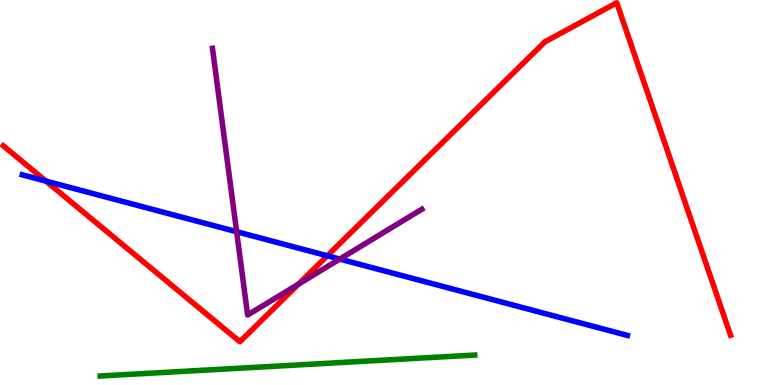[{'lines': ['blue', 'red'], 'intersections': [{'x': 0.592, 'y': 5.3}, {'x': 4.22, 'y': 3.36}]}, {'lines': ['green', 'red'], 'intersections': []}, {'lines': ['purple', 'red'], 'intersections': [{'x': 3.85, 'y': 2.62}]}, {'lines': ['blue', 'green'], 'intersections': []}, {'lines': ['blue', 'purple'], 'intersections': [{'x': 3.05, 'y': 3.98}, {'x': 4.38, 'y': 3.27}]}, {'lines': ['green', 'purple'], 'intersections': []}]